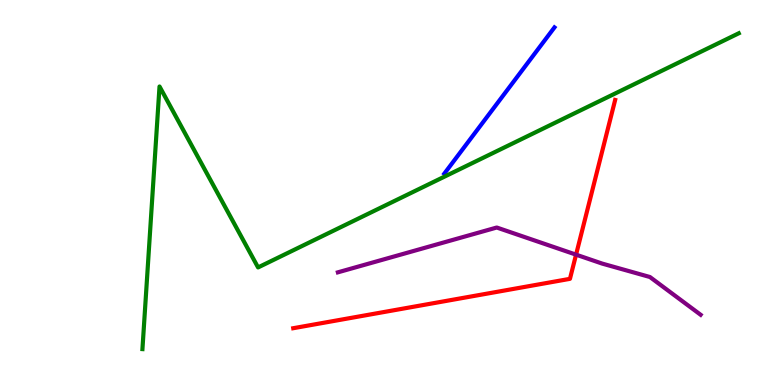[{'lines': ['blue', 'red'], 'intersections': []}, {'lines': ['green', 'red'], 'intersections': []}, {'lines': ['purple', 'red'], 'intersections': [{'x': 7.43, 'y': 3.39}]}, {'lines': ['blue', 'green'], 'intersections': []}, {'lines': ['blue', 'purple'], 'intersections': []}, {'lines': ['green', 'purple'], 'intersections': []}]